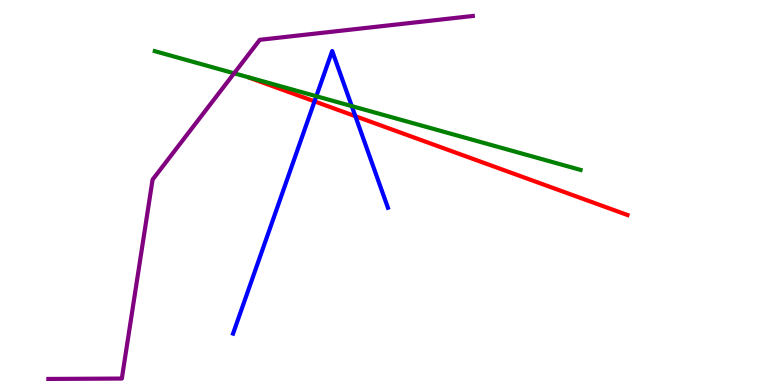[{'lines': ['blue', 'red'], 'intersections': [{'x': 4.06, 'y': 7.37}, {'x': 4.59, 'y': 6.98}]}, {'lines': ['green', 'red'], 'intersections': []}, {'lines': ['purple', 'red'], 'intersections': []}, {'lines': ['blue', 'green'], 'intersections': [{'x': 4.08, 'y': 7.5}, {'x': 4.54, 'y': 7.24}]}, {'lines': ['blue', 'purple'], 'intersections': []}, {'lines': ['green', 'purple'], 'intersections': [{'x': 3.02, 'y': 8.1}]}]